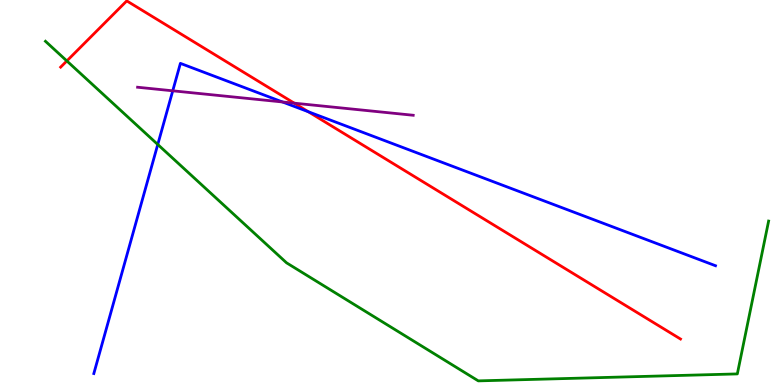[{'lines': ['blue', 'red'], 'intersections': [{'x': 3.98, 'y': 7.1}]}, {'lines': ['green', 'red'], 'intersections': [{'x': 0.862, 'y': 8.42}]}, {'lines': ['purple', 'red'], 'intersections': [{'x': 3.8, 'y': 7.32}]}, {'lines': ['blue', 'green'], 'intersections': [{'x': 2.04, 'y': 6.25}]}, {'lines': ['blue', 'purple'], 'intersections': [{'x': 2.23, 'y': 7.64}, {'x': 3.64, 'y': 7.35}]}, {'lines': ['green', 'purple'], 'intersections': []}]